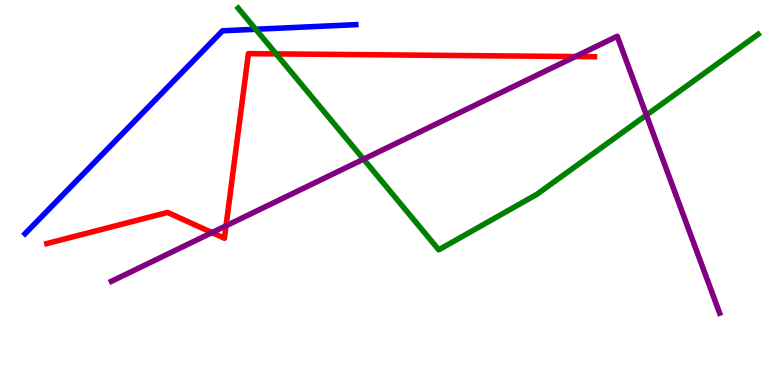[{'lines': ['blue', 'red'], 'intersections': []}, {'lines': ['green', 'red'], 'intersections': [{'x': 3.56, 'y': 8.6}]}, {'lines': ['purple', 'red'], 'intersections': [{'x': 2.74, 'y': 3.96}, {'x': 2.92, 'y': 4.14}, {'x': 7.42, 'y': 8.53}]}, {'lines': ['blue', 'green'], 'intersections': [{'x': 3.3, 'y': 9.24}]}, {'lines': ['blue', 'purple'], 'intersections': []}, {'lines': ['green', 'purple'], 'intersections': [{'x': 4.69, 'y': 5.87}, {'x': 8.34, 'y': 7.01}]}]